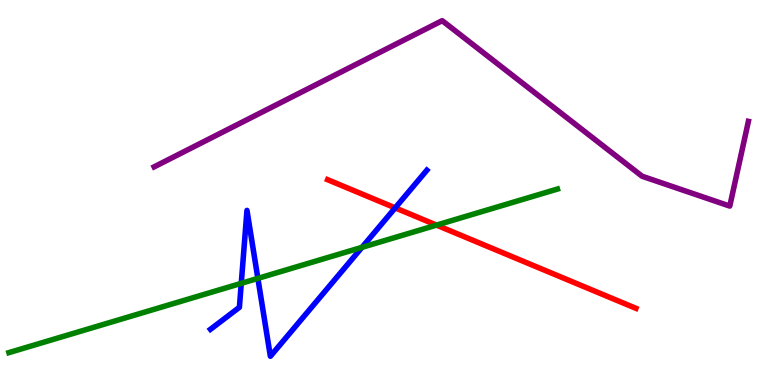[{'lines': ['blue', 'red'], 'intersections': [{'x': 5.1, 'y': 4.6}]}, {'lines': ['green', 'red'], 'intersections': [{'x': 5.63, 'y': 4.15}]}, {'lines': ['purple', 'red'], 'intersections': []}, {'lines': ['blue', 'green'], 'intersections': [{'x': 3.11, 'y': 2.64}, {'x': 3.33, 'y': 2.77}, {'x': 4.67, 'y': 3.58}]}, {'lines': ['blue', 'purple'], 'intersections': []}, {'lines': ['green', 'purple'], 'intersections': []}]